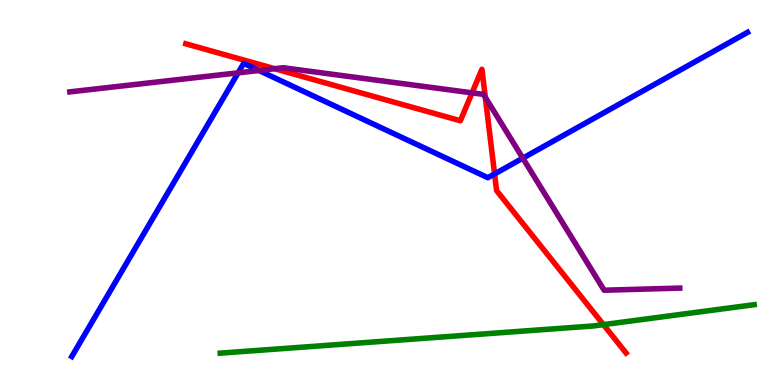[{'lines': ['blue', 'red'], 'intersections': [{'x': 6.38, 'y': 5.48}]}, {'lines': ['green', 'red'], 'intersections': [{'x': 7.79, 'y': 1.57}]}, {'lines': ['purple', 'red'], 'intersections': [{'x': 3.54, 'y': 8.22}, {'x': 6.09, 'y': 7.59}, {'x': 6.26, 'y': 7.47}]}, {'lines': ['blue', 'green'], 'intersections': []}, {'lines': ['blue', 'purple'], 'intersections': [{'x': 3.07, 'y': 8.11}, {'x': 3.34, 'y': 8.17}, {'x': 6.75, 'y': 5.89}]}, {'lines': ['green', 'purple'], 'intersections': []}]